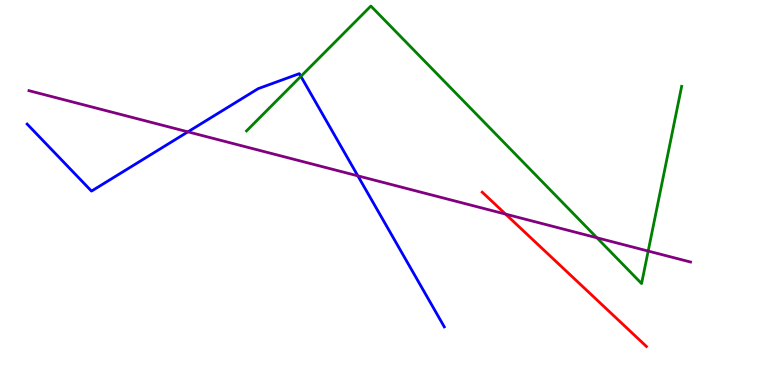[{'lines': ['blue', 'red'], 'intersections': []}, {'lines': ['green', 'red'], 'intersections': []}, {'lines': ['purple', 'red'], 'intersections': [{'x': 6.52, 'y': 4.44}]}, {'lines': ['blue', 'green'], 'intersections': [{'x': 3.88, 'y': 8.02}]}, {'lines': ['blue', 'purple'], 'intersections': [{'x': 2.42, 'y': 6.58}, {'x': 4.62, 'y': 5.43}]}, {'lines': ['green', 'purple'], 'intersections': [{'x': 7.7, 'y': 3.82}, {'x': 8.36, 'y': 3.48}]}]